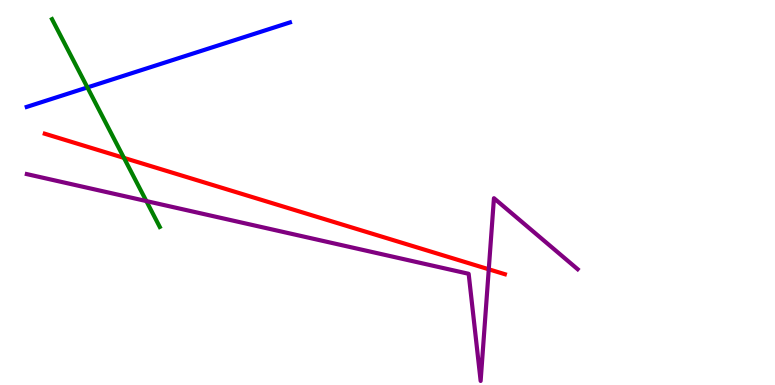[{'lines': ['blue', 'red'], 'intersections': []}, {'lines': ['green', 'red'], 'intersections': [{'x': 1.6, 'y': 5.9}]}, {'lines': ['purple', 'red'], 'intersections': [{'x': 6.31, 'y': 3.01}]}, {'lines': ['blue', 'green'], 'intersections': [{'x': 1.13, 'y': 7.73}]}, {'lines': ['blue', 'purple'], 'intersections': []}, {'lines': ['green', 'purple'], 'intersections': [{'x': 1.89, 'y': 4.78}]}]